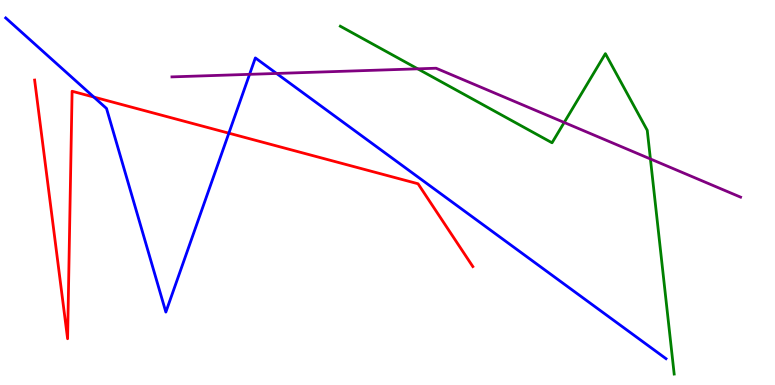[{'lines': ['blue', 'red'], 'intersections': [{'x': 1.21, 'y': 7.48}, {'x': 2.95, 'y': 6.54}]}, {'lines': ['green', 'red'], 'intersections': []}, {'lines': ['purple', 'red'], 'intersections': []}, {'lines': ['blue', 'green'], 'intersections': []}, {'lines': ['blue', 'purple'], 'intersections': [{'x': 3.22, 'y': 8.07}, {'x': 3.57, 'y': 8.09}]}, {'lines': ['green', 'purple'], 'intersections': [{'x': 5.39, 'y': 8.21}, {'x': 7.28, 'y': 6.82}, {'x': 8.39, 'y': 5.87}]}]